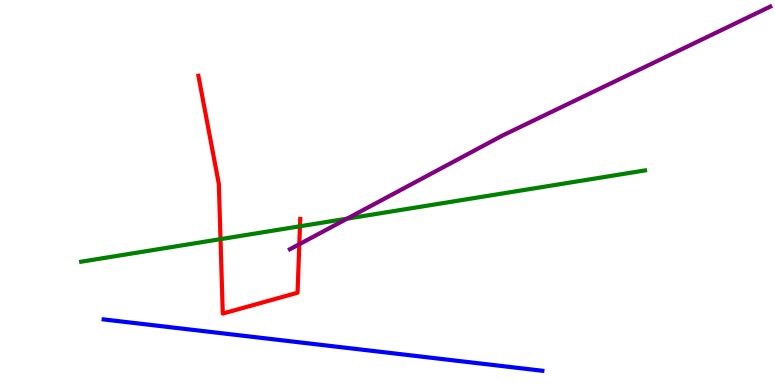[{'lines': ['blue', 'red'], 'intersections': []}, {'lines': ['green', 'red'], 'intersections': [{'x': 2.85, 'y': 3.79}, {'x': 3.87, 'y': 4.12}]}, {'lines': ['purple', 'red'], 'intersections': [{'x': 3.86, 'y': 3.66}]}, {'lines': ['blue', 'green'], 'intersections': []}, {'lines': ['blue', 'purple'], 'intersections': []}, {'lines': ['green', 'purple'], 'intersections': [{'x': 4.48, 'y': 4.32}]}]